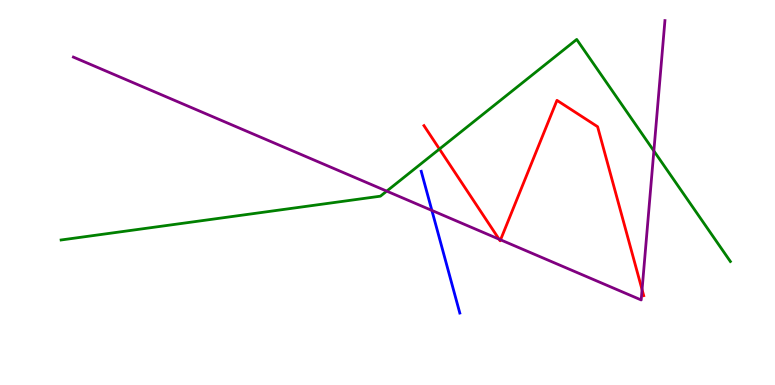[{'lines': ['blue', 'red'], 'intersections': []}, {'lines': ['green', 'red'], 'intersections': [{'x': 5.67, 'y': 6.13}]}, {'lines': ['purple', 'red'], 'intersections': [{'x': 6.44, 'y': 3.79}, {'x': 6.46, 'y': 3.77}, {'x': 8.28, 'y': 2.48}]}, {'lines': ['blue', 'green'], 'intersections': []}, {'lines': ['blue', 'purple'], 'intersections': [{'x': 5.57, 'y': 4.53}]}, {'lines': ['green', 'purple'], 'intersections': [{'x': 4.99, 'y': 5.04}, {'x': 8.44, 'y': 6.08}]}]